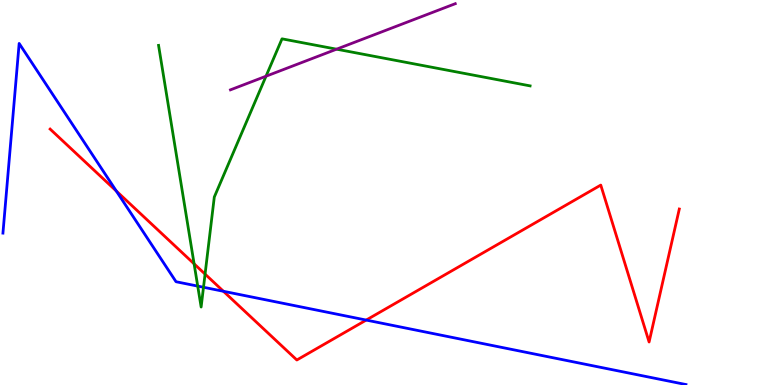[{'lines': ['blue', 'red'], 'intersections': [{'x': 1.5, 'y': 5.04}, {'x': 2.88, 'y': 2.43}, {'x': 4.73, 'y': 1.69}]}, {'lines': ['green', 'red'], 'intersections': [{'x': 2.5, 'y': 3.15}, {'x': 2.65, 'y': 2.88}]}, {'lines': ['purple', 'red'], 'intersections': []}, {'lines': ['blue', 'green'], 'intersections': [{'x': 2.55, 'y': 2.57}, {'x': 2.63, 'y': 2.54}]}, {'lines': ['blue', 'purple'], 'intersections': []}, {'lines': ['green', 'purple'], 'intersections': [{'x': 3.43, 'y': 8.02}, {'x': 4.34, 'y': 8.72}]}]